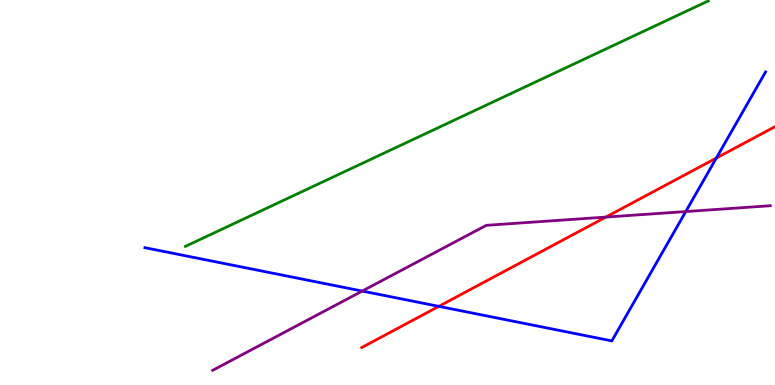[{'lines': ['blue', 'red'], 'intersections': [{'x': 5.66, 'y': 2.04}, {'x': 9.24, 'y': 5.9}]}, {'lines': ['green', 'red'], 'intersections': []}, {'lines': ['purple', 'red'], 'intersections': [{'x': 7.82, 'y': 4.36}]}, {'lines': ['blue', 'green'], 'intersections': []}, {'lines': ['blue', 'purple'], 'intersections': [{'x': 4.67, 'y': 2.44}, {'x': 8.85, 'y': 4.5}]}, {'lines': ['green', 'purple'], 'intersections': []}]